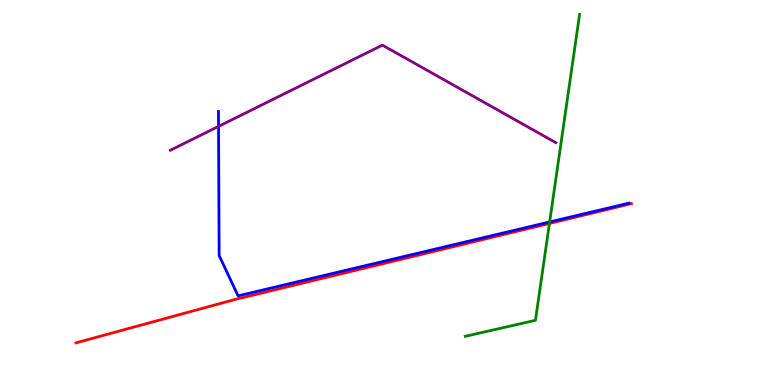[{'lines': ['blue', 'red'], 'intersections': []}, {'lines': ['green', 'red'], 'intersections': [{'x': 7.09, 'y': 4.2}]}, {'lines': ['purple', 'red'], 'intersections': []}, {'lines': ['blue', 'green'], 'intersections': [{'x': 7.09, 'y': 4.23}]}, {'lines': ['blue', 'purple'], 'intersections': [{'x': 2.82, 'y': 6.72}]}, {'lines': ['green', 'purple'], 'intersections': []}]